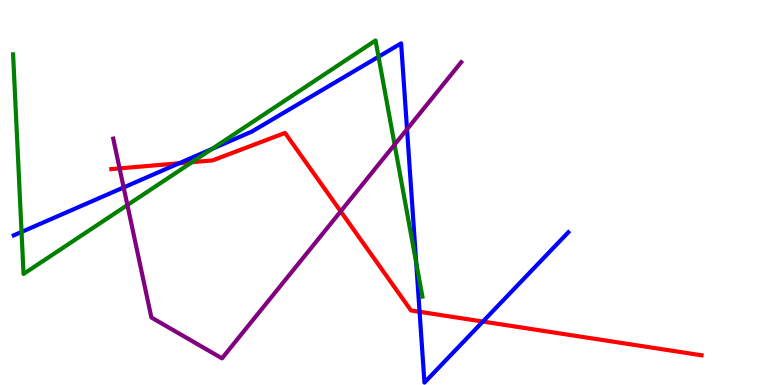[{'lines': ['blue', 'red'], 'intersections': [{'x': 2.31, 'y': 5.76}, {'x': 5.41, 'y': 1.9}, {'x': 6.23, 'y': 1.65}]}, {'lines': ['green', 'red'], 'intersections': [{'x': 2.48, 'y': 5.79}]}, {'lines': ['purple', 'red'], 'intersections': [{'x': 1.54, 'y': 5.63}, {'x': 4.4, 'y': 4.51}]}, {'lines': ['blue', 'green'], 'intersections': [{'x': 0.278, 'y': 3.98}, {'x': 2.74, 'y': 6.13}, {'x': 4.88, 'y': 8.53}, {'x': 5.37, 'y': 3.17}]}, {'lines': ['blue', 'purple'], 'intersections': [{'x': 1.6, 'y': 5.13}, {'x': 5.25, 'y': 6.64}]}, {'lines': ['green', 'purple'], 'intersections': [{'x': 1.64, 'y': 4.67}, {'x': 5.09, 'y': 6.24}]}]